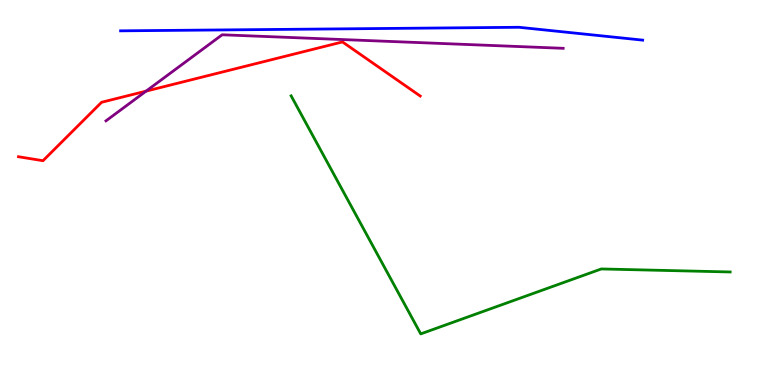[{'lines': ['blue', 'red'], 'intersections': []}, {'lines': ['green', 'red'], 'intersections': []}, {'lines': ['purple', 'red'], 'intersections': [{'x': 1.88, 'y': 7.63}]}, {'lines': ['blue', 'green'], 'intersections': []}, {'lines': ['blue', 'purple'], 'intersections': []}, {'lines': ['green', 'purple'], 'intersections': []}]